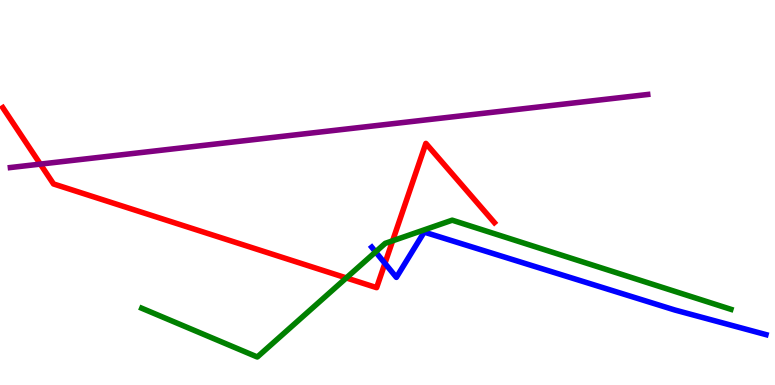[{'lines': ['blue', 'red'], 'intersections': [{'x': 4.97, 'y': 3.16}]}, {'lines': ['green', 'red'], 'intersections': [{'x': 4.47, 'y': 2.78}, {'x': 5.07, 'y': 3.75}]}, {'lines': ['purple', 'red'], 'intersections': [{'x': 0.52, 'y': 5.74}]}, {'lines': ['blue', 'green'], 'intersections': [{'x': 4.85, 'y': 3.46}]}, {'lines': ['blue', 'purple'], 'intersections': []}, {'lines': ['green', 'purple'], 'intersections': []}]